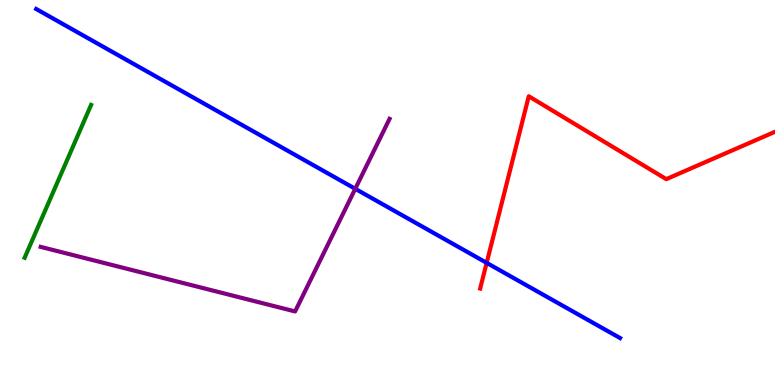[{'lines': ['blue', 'red'], 'intersections': [{'x': 6.28, 'y': 3.17}]}, {'lines': ['green', 'red'], 'intersections': []}, {'lines': ['purple', 'red'], 'intersections': []}, {'lines': ['blue', 'green'], 'intersections': []}, {'lines': ['blue', 'purple'], 'intersections': [{'x': 4.58, 'y': 5.1}]}, {'lines': ['green', 'purple'], 'intersections': []}]